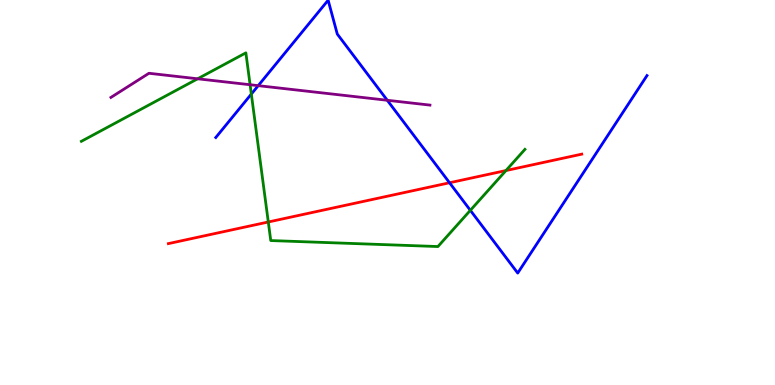[{'lines': ['blue', 'red'], 'intersections': [{'x': 5.8, 'y': 5.25}]}, {'lines': ['green', 'red'], 'intersections': [{'x': 3.46, 'y': 4.23}, {'x': 6.53, 'y': 5.57}]}, {'lines': ['purple', 'red'], 'intersections': []}, {'lines': ['blue', 'green'], 'intersections': [{'x': 3.24, 'y': 7.56}, {'x': 6.07, 'y': 4.54}]}, {'lines': ['blue', 'purple'], 'intersections': [{'x': 3.33, 'y': 7.78}, {'x': 5.0, 'y': 7.4}]}, {'lines': ['green', 'purple'], 'intersections': [{'x': 2.55, 'y': 7.95}, {'x': 3.23, 'y': 7.8}]}]